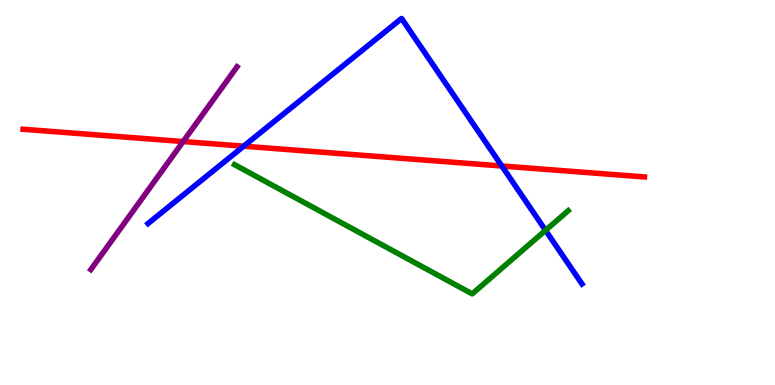[{'lines': ['blue', 'red'], 'intersections': [{'x': 3.14, 'y': 6.2}, {'x': 6.48, 'y': 5.69}]}, {'lines': ['green', 'red'], 'intersections': []}, {'lines': ['purple', 'red'], 'intersections': [{'x': 2.36, 'y': 6.32}]}, {'lines': ['blue', 'green'], 'intersections': [{'x': 7.04, 'y': 4.02}]}, {'lines': ['blue', 'purple'], 'intersections': []}, {'lines': ['green', 'purple'], 'intersections': []}]